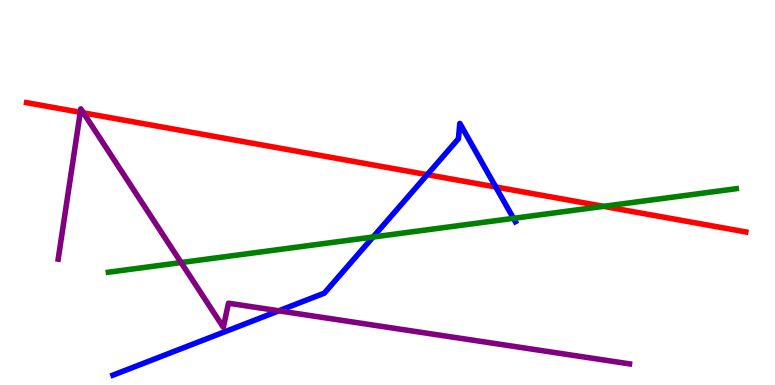[{'lines': ['blue', 'red'], 'intersections': [{'x': 5.51, 'y': 5.46}, {'x': 6.4, 'y': 5.14}]}, {'lines': ['green', 'red'], 'intersections': [{'x': 7.79, 'y': 4.64}]}, {'lines': ['purple', 'red'], 'intersections': [{'x': 1.04, 'y': 7.08}, {'x': 1.08, 'y': 7.07}]}, {'lines': ['blue', 'green'], 'intersections': [{'x': 4.81, 'y': 3.84}, {'x': 6.63, 'y': 4.33}]}, {'lines': ['blue', 'purple'], 'intersections': [{'x': 3.6, 'y': 1.93}]}, {'lines': ['green', 'purple'], 'intersections': [{'x': 2.34, 'y': 3.18}]}]